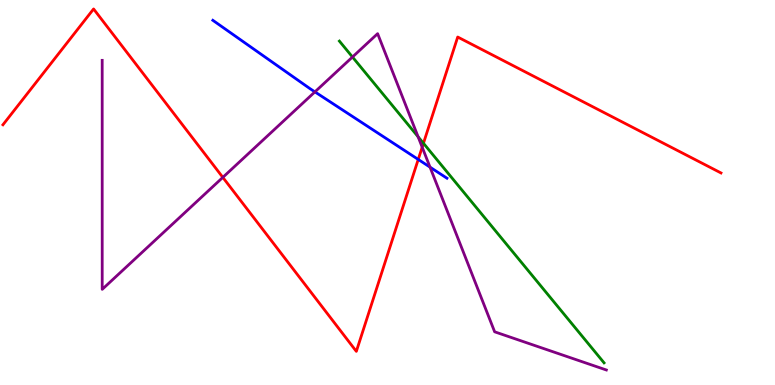[{'lines': ['blue', 'red'], 'intersections': [{'x': 5.4, 'y': 5.86}]}, {'lines': ['green', 'red'], 'intersections': [{'x': 5.46, 'y': 6.28}]}, {'lines': ['purple', 'red'], 'intersections': [{'x': 2.88, 'y': 5.39}, {'x': 5.45, 'y': 6.18}]}, {'lines': ['blue', 'green'], 'intersections': []}, {'lines': ['blue', 'purple'], 'intersections': [{'x': 4.06, 'y': 7.61}, {'x': 5.55, 'y': 5.66}]}, {'lines': ['green', 'purple'], 'intersections': [{'x': 4.55, 'y': 8.52}, {'x': 5.39, 'y': 6.45}]}]